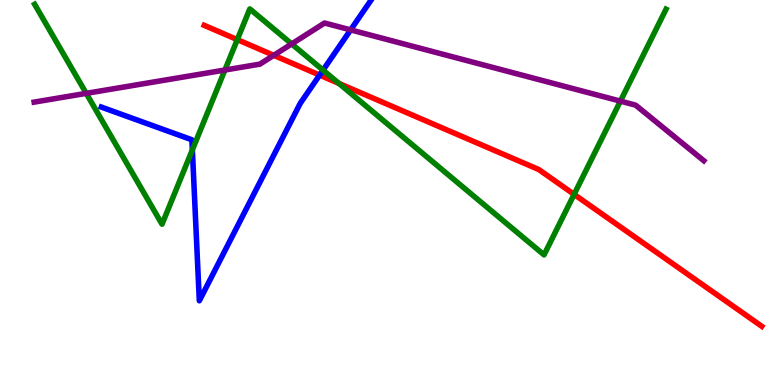[{'lines': ['blue', 'red'], 'intersections': [{'x': 4.12, 'y': 8.05}]}, {'lines': ['green', 'red'], 'intersections': [{'x': 3.06, 'y': 8.97}, {'x': 4.37, 'y': 7.83}, {'x': 7.41, 'y': 4.95}]}, {'lines': ['purple', 'red'], 'intersections': [{'x': 3.53, 'y': 8.56}]}, {'lines': ['blue', 'green'], 'intersections': [{'x': 2.48, 'y': 6.11}, {'x': 4.17, 'y': 8.18}]}, {'lines': ['blue', 'purple'], 'intersections': [{'x': 4.52, 'y': 9.22}]}, {'lines': ['green', 'purple'], 'intersections': [{'x': 1.11, 'y': 7.58}, {'x': 2.9, 'y': 8.18}, {'x': 3.76, 'y': 8.86}, {'x': 8.01, 'y': 7.37}]}]